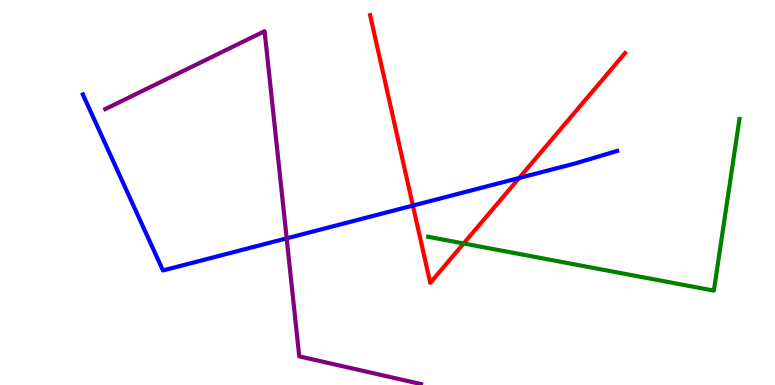[{'lines': ['blue', 'red'], 'intersections': [{'x': 5.33, 'y': 4.66}, {'x': 6.7, 'y': 5.38}]}, {'lines': ['green', 'red'], 'intersections': [{'x': 5.98, 'y': 3.68}]}, {'lines': ['purple', 'red'], 'intersections': []}, {'lines': ['blue', 'green'], 'intersections': []}, {'lines': ['blue', 'purple'], 'intersections': [{'x': 3.7, 'y': 3.81}]}, {'lines': ['green', 'purple'], 'intersections': []}]